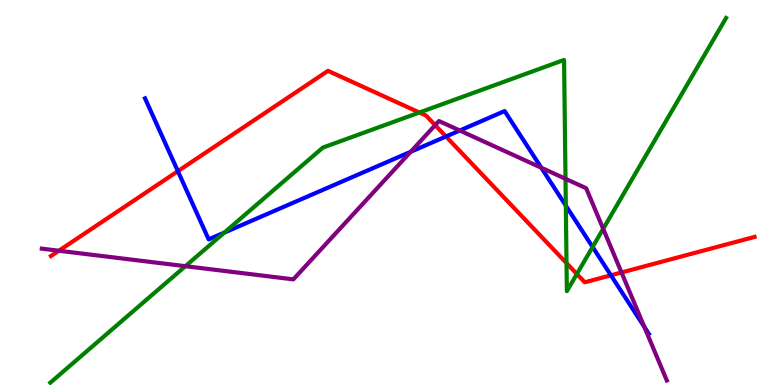[{'lines': ['blue', 'red'], 'intersections': [{'x': 2.3, 'y': 5.55}, {'x': 5.75, 'y': 6.45}, {'x': 7.88, 'y': 2.85}]}, {'lines': ['green', 'red'], 'intersections': [{'x': 5.41, 'y': 7.08}, {'x': 7.31, 'y': 3.17}, {'x': 7.44, 'y': 2.88}]}, {'lines': ['purple', 'red'], 'intersections': [{'x': 0.759, 'y': 3.49}, {'x': 5.62, 'y': 6.75}, {'x': 8.02, 'y': 2.92}]}, {'lines': ['blue', 'green'], 'intersections': [{'x': 2.89, 'y': 3.96}, {'x': 7.3, 'y': 4.66}, {'x': 7.65, 'y': 3.58}]}, {'lines': ['blue', 'purple'], 'intersections': [{'x': 5.3, 'y': 6.06}, {'x': 5.93, 'y': 6.61}, {'x': 6.98, 'y': 5.64}, {'x': 8.31, 'y': 1.51}]}, {'lines': ['green', 'purple'], 'intersections': [{'x': 2.39, 'y': 3.09}, {'x': 7.3, 'y': 5.36}, {'x': 7.78, 'y': 4.06}]}]